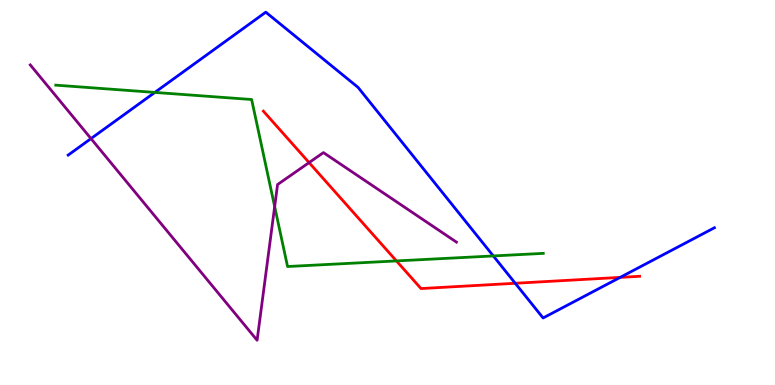[{'lines': ['blue', 'red'], 'intersections': [{'x': 6.65, 'y': 2.64}, {'x': 8.0, 'y': 2.8}]}, {'lines': ['green', 'red'], 'intersections': [{'x': 5.12, 'y': 3.22}]}, {'lines': ['purple', 'red'], 'intersections': [{'x': 3.99, 'y': 5.78}]}, {'lines': ['blue', 'green'], 'intersections': [{'x': 2.0, 'y': 7.6}, {'x': 6.37, 'y': 3.35}]}, {'lines': ['blue', 'purple'], 'intersections': [{'x': 1.17, 'y': 6.4}]}, {'lines': ['green', 'purple'], 'intersections': [{'x': 3.54, 'y': 4.63}]}]